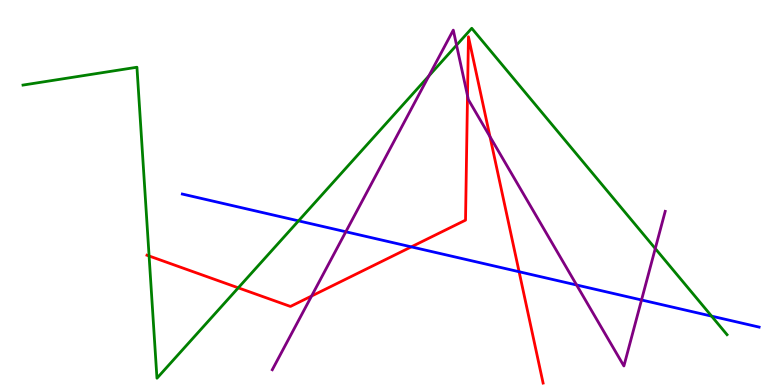[{'lines': ['blue', 'red'], 'intersections': [{'x': 5.31, 'y': 3.59}, {'x': 6.7, 'y': 2.94}]}, {'lines': ['green', 'red'], 'intersections': [{'x': 1.92, 'y': 3.35}, {'x': 3.07, 'y': 2.52}]}, {'lines': ['purple', 'red'], 'intersections': [{'x': 4.02, 'y': 2.31}, {'x': 6.03, 'y': 7.51}, {'x': 6.32, 'y': 6.45}]}, {'lines': ['blue', 'green'], 'intersections': [{'x': 3.85, 'y': 4.26}, {'x': 9.18, 'y': 1.79}]}, {'lines': ['blue', 'purple'], 'intersections': [{'x': 4.46, 'y': 3.98}, {'x': 7.44, 'y': 2.6}, {'x': 8.28, 'y': 2.21}]}, {'lines': ['green', 'purple'], 'intersections': [{'x': 5.53, 'y': 8.03}, {'x': 5.89, 'y': 8.83}, {'x': 8.46, 'y': 3.54}]}]